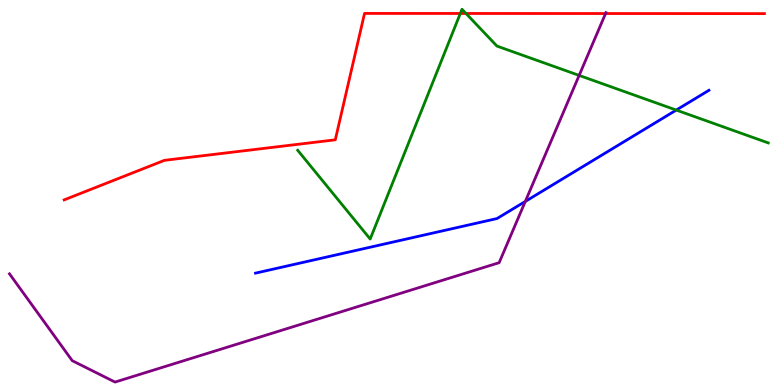[{'lines': ['blue', 'red'], 'intersections': []}, {'lines': ['green', 'red'], 'intersections': [{'x': 5.94, 'y': 9.65}, {'x': 6.01, 'y': 9.65}]}, {'lines': ['purple', 'red'], 'intersections': [{'x': 7.81, 'y': 9.65}]}, {'lines': ['blue', 'green'], 'intersections': [{'x': 8.73, 'y': 7.14}]}, {'lines': ['blue', 'purple'], 'intersections': [{'x': 6.78, 'y': 4.77}]}, {'lines': ['green', 'purple'], 'intersections': [{'x': 7.47, 'y': 8.04}]}]